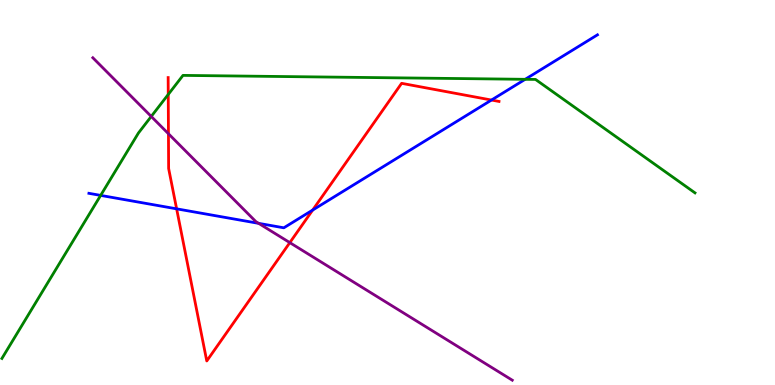[{'lines': ['blue', 'red'], 'intersections': [{'x': 2.28, 'y': 4.58}, {'x': 4.03, 'y': 4.54}, {'x': 6.34, 'y': 7.4}]}, {'lines': ['green', 'red'], 'intersections': [{'x': 2.17, 'y': 7.55}]}, {'lines': ['purple', 'red'], 'intersections': [{'x': 2.17, 'y': 6.53}, {'x': 3.74, 'y': 3.7}]}, {'lines': ['blue', 'green'], 'intersections': [{'x': 1.3, 'y': 4.92}, {'x': 6.78, 'y': 7.94}]}, {'lines': ['blue', 'purple'], 'intersections': [{'x': 3.34, 'y': 4.2}]}, {'lines': ['green', 'purple'], 'intersections': [{'x': 1.95, 'y': 6.98}]}]